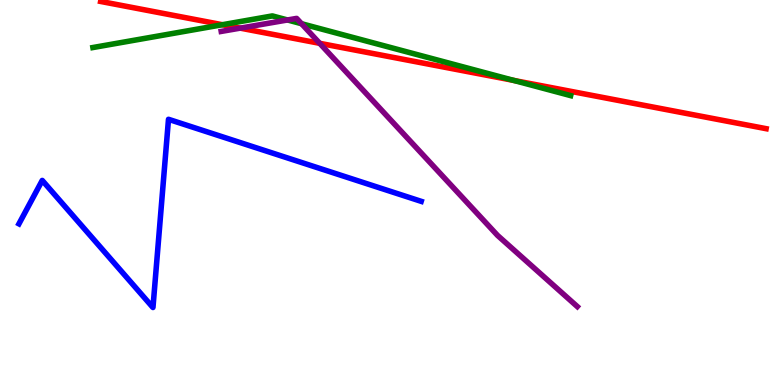[{'lines': ['blue', 'red'], 'intersections': []}, {'lines': ['green', 'red'], 'intersections': [{'x': 2.87, 'y': 9.36}, {'x': 6.63, 'y': 7.91}]}, {'lines': ['purple', 'red'], 'intersections': [{'x': 3.1, 'y': 9.27}, {'x': 4.13, 'y': 8.87}]}, {'lines': ['blue', 'green'], 'intersections': []}, {'lines': ['blue', 'purple'], 'intersections': []}, {'lines': ['green', 'purple'], 'intersections': [{'x': 3.71, 'y': 9.48}, {'x': 3.89, 'y': 9.38}]}]